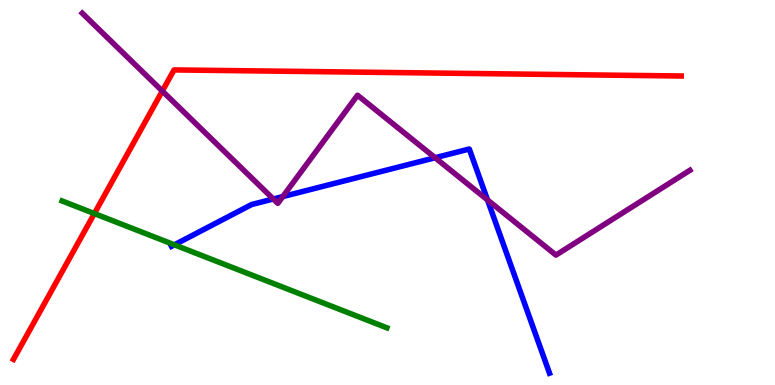[{'lines': ['blue', 'red'], 'intersections': []}, {'lines': ['green', 'red'], 'intersections': [{'x': 1.22, 'y': 4.45}]}, {'lines': ['purple', 'red'], 'intersections': [{'x': 2.09, 'y': 7.63}]}, {'lines': ['blue', 'green'], 'intersections': [{'x': 2.25, 'y': 3.64}]}, {'lines': ['blue', 'purple'], 'intersections': [{'x': 3.53, 'y': 4.83}, {'x': 3.65, 'y': 4.89}, {'x': 5.61, 'y': 5.9}, {'x': 6.29, 'y': 4.81}]}, {'lines': ['green', 'purple'], 'intersections': []}]